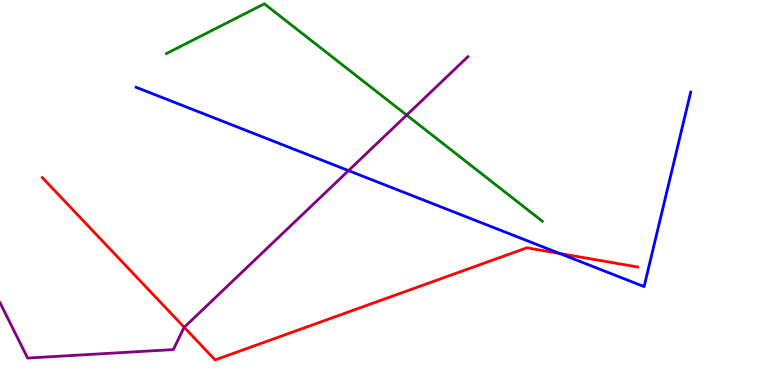[{'lines': ['blue', 'red'], 'intersections': [{'x': 7.22, 'y': 3.41}]}, {'lines': ['green', 'red'], 'intersections': []}, {'lines': ['purple', 'red'], 'intersections': [{'x': 2.38, 'y': 1.5}]}, {'lines': ['blue', 'green'], 'intersections': []}, {'lines': ['blue', 'purple'], 'intersections': [{'x': 4.5, 'y': 5.57}]}, {'lines': ['green', 'purple'], 'intersections': [{'x': 5.25, 'y': 7.01}]}]